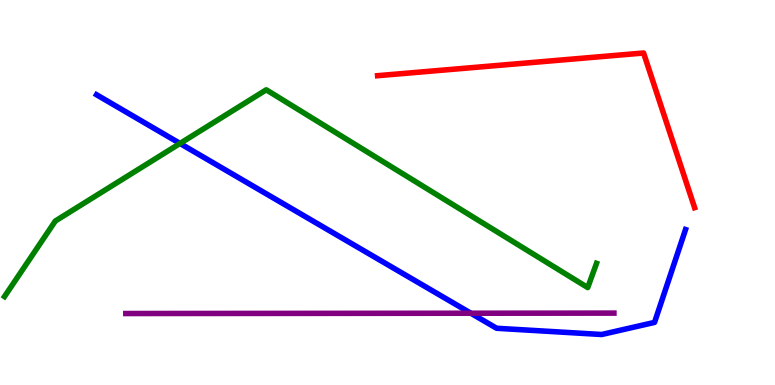[{'lines': ['blue', 'red'], 'intersections': []}, {'lines': ['green', 'red'], 'intersections': []}, {'lines': ['purple', 'red'], 'intersections': []}, {'lines': ['blue', 'green'], 'intersections': [{'x': 2.32, 'y': 6.27}]}, {'lines': ['blue', 'purple'], 'intersections': [{'x': 6.08, 'y': 1.86}]}, {'lines': ['green', 'purple'], 'intersections': []}]